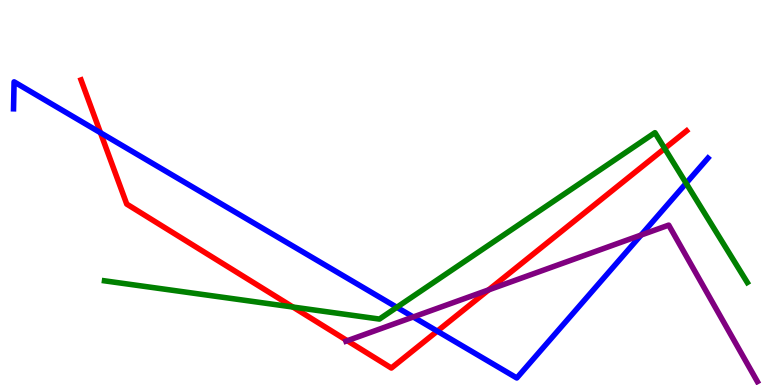[{'lines': ['blue', 'red'], 'intersections': [{'x': 1.3, 'y': 6.55}, {'x': 5.64, 'y': 1.4}]}, {'lines': ['green', 'red'], 'intersections': [{'x': 3.78, 'y': 2.03}, {'x': 8.58, 'y': 6.14}]}, {'lines': ['purple', 'red'], 'intersections': [{'x': 4.48, 'y': 1.15}, {'x': 6.31, 'y': 2.47}]}, {'lines': ['blue', 'green'], 'intersections': [{'x': 5.12, 'y': 2.02}, {'x': 8.85, 'y': 5.24}]}, {'lines': ['blue', 'purple'], 'intersections': [{'x': 5.33, 'y': 1.77}, {'x': 8.27, 'y': 3.89}]}, {'lines': ['green', 'purple'], 'intersections': []}]